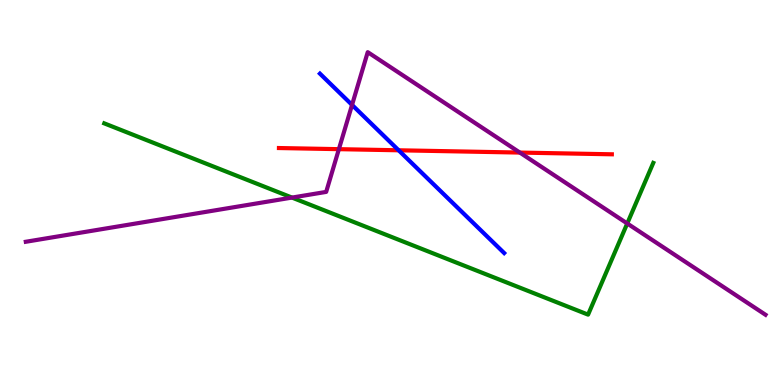[{'lines': ['blue', 'red'], 'intersections': [{'x': 5.14, 'y': 6.1}]}, {'lines': ['green', 'red'], 'intersections': []}, {'lines': ['purple', 'red'], 'intersections': [{'x': 4.37, 'y': 6.13}, {'x': 6.71, 'y': 6.04}]}, {'lines': ['blue', 'green'], 'intersections': []}, {'lines': ['blue', 'purple'], 'intersections': [{'x': 4.54, 'y': 7.28}]}, {'lines': ['green', 'purple'], 'intersections': [{'x': 3.77, 'y': 4.87}, {'x': 8.09, 'y': 4.2}]}]